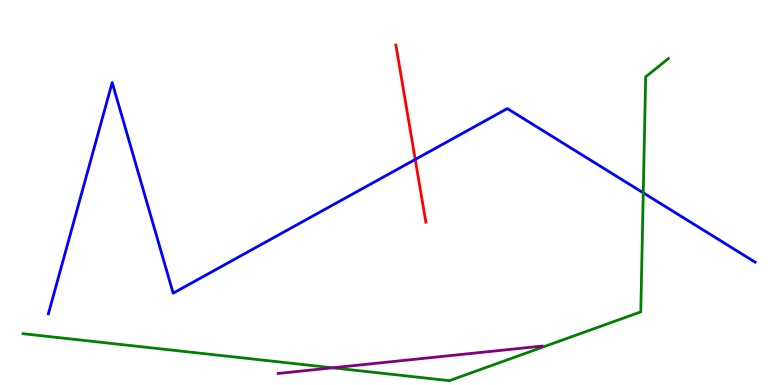[{'lines': ['blue', 'red'], 'intersections': [{'x': 5.36, 'y': 5.86}]}, {'lines': ['green', 'red'], 'intersections': []}, {'lines': ['purple', 'red'], 'intersections': []}, {'lines': ['blue', 'green'], 'intersections': [{'x': 8.3, 'y': 4.99}]}, {'lines': ['blue', 'purple'], 'intersections': []}, {'lines': ['green', 'purple'], 'intersections': [{'x': 4.29, 'y': 0.447}]}]